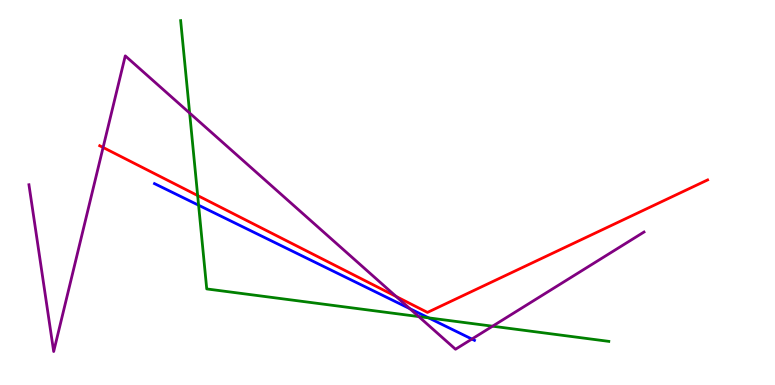[{'lines': ['blue', 'red'], 'intersections': []}, {'lines': ['green', 'red'], 'intersections': [{'x': 2.55, 'y': 4.92}]}, {'lines': ['purple', 'red'], 'intersections': [{'x': 1.33, 'y': 6.17}, {'x': 5.11, 'y': 2.3}]}, {'lines': ['blue', 'green'], 'intersections': [{'x': 2.56, 'y': 4.67}, {'x': 5.53, 'y': 1.74}]}, {'lines': ['blue', 'purple'], 'intersections': [{'x': 5.29, 'y': 1.98}, {'x': 6.09, 'y': 1.19}]}, {'lines': ['green', 'purple'], 'intersections': [{'x': 2.45, 'y': 7.06}, {'x': 5.4, 'y': 1.78}, {'x': 6.36, 'y': 1.53}]}]